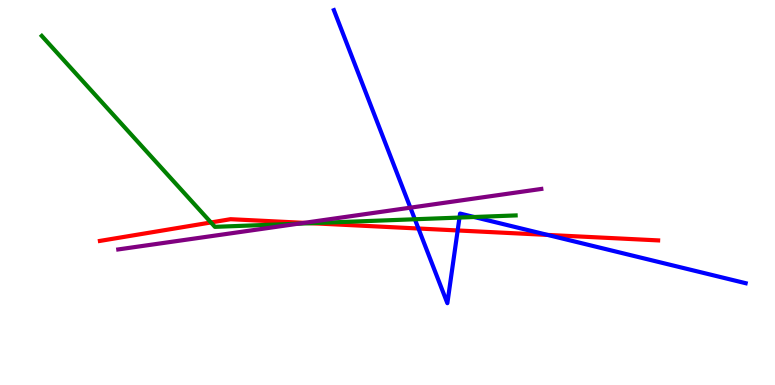[{'lines': ['blue', 'red'], 'intersections': [{'x': 5.4, 'y': 4.06}, {'x': 5.91, 'y': 4.01}, {'x': 7.07, 'y': 3.9}]}, {'lines': ['green', 'red'], 'intersections': [{'x': 2.72, 'y': 4.22}, {'x': 4.01, 'y': 4.2}]}, {'lines': ['purple', 'red'], 'intersections': [{'x': 3.93, 'y': 4.21}]}, {'lines': ['blue', 'green'], 'intersections': [{'x': 5.35, 'y': 4.31}, {'x': 5.93, 'y': 4.35}, {'x': 6.12, 'y': 4.36}]}, {'lines': ['blue', 'purple'], 'intersections': [{'x': 5.3, 'y': 4.61}]}, {'lines': ['green', 'purple'], 'intersections': [{'x': 3.85, 'y': 4.19}]}]